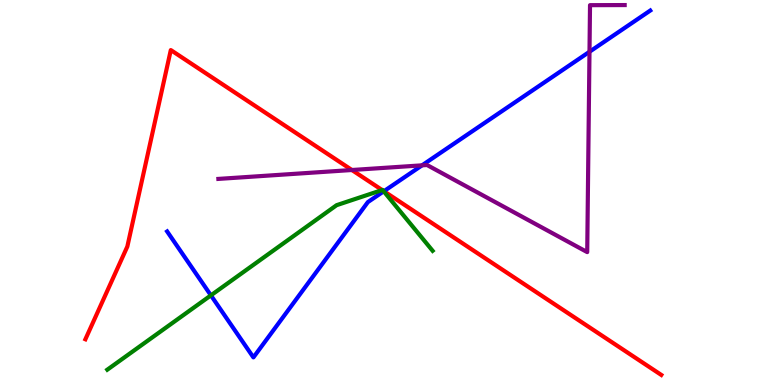[{'lines': ['blue', 'red'], 'intersections': [{'x': 4.95, 'y': 5.03}]}, {'lines': ['green', 'red'], 'intersections': [{'x': 4.93, 'y': 5.06}, {'x': 4.95, 'y': 5.04}]}, {'lines': ['purple', 'red'], 'intersections': [{'x': 4.54, 'y': 5.58}]}, {'lines': ['blue', 'green'], 'intersections': [{'x': 2.72, 'y': 2.33}, {'x': 4.95, 'y': 5.03}]}, {'lines': ['blue', 'purple'], 'intersections': [{'x': 5.45, 'y': 5.71}, {'x': 7.61, 'y': 8.66}]}, {'lines': ['green', 'purple'], 'intersections': []}]